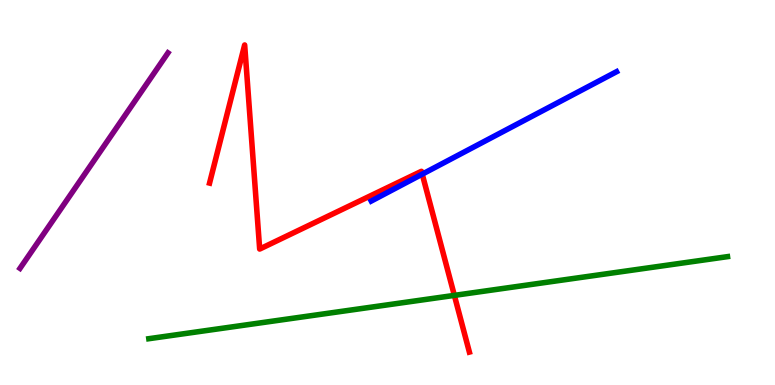[{'lines': ['blue', 'red'], 'intersections': [{'x': 5.45, 'y': 5.48}]}, {'lines': ['green', 'red'], 'intersections': [{'x': 5.86, 'y': 2.33}]}, {'lines': ['purple', 'red'], 'intersections': []}, {'lines': ['blue', 'green'], 'intersections': []}, {'lines': ['blue', 'purple'], 'intersections': []}, {'lines': ['green', 'purple'], 'intersections': []}]